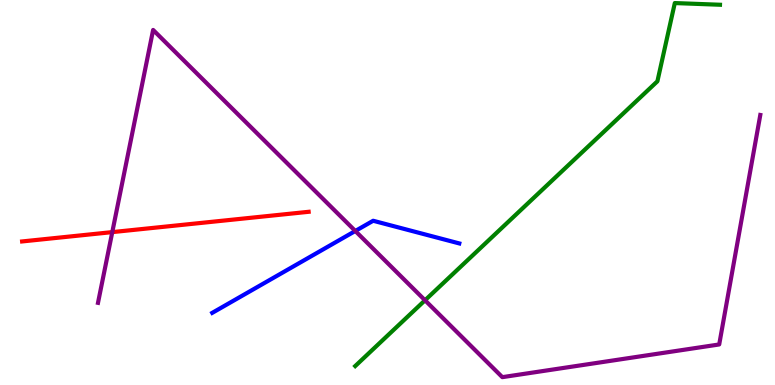[{'lines': ['blue', 'red'], 'intersections': []}, {'lines': ['green', 'red'], 'intersections': []}, {'lines': ['purple', 'red'], 'intersections': [{'x': 1.45, 'y': 3.97}]}, {'lines': ['blue', 'green'], 'intersections': []}, {'lines': ['blue', 'purple'], 'intersections': [{'x': 4.58, 'y': 4.0}]}, {'lines': ['green', 'purple'], 'intersections': [{'x': 5.48, 'y': 2.2}]}]